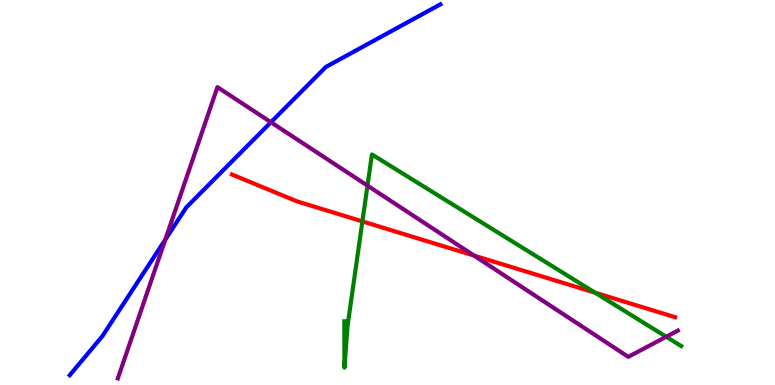[{'lines': ['blue', 'red'], 'intersections': []}, {'lines': ['green', 'red'], 'intersections': [{'x': 4.68, 'y': 4.25}, {'x': 7.68, 'y': 2.4}]}, {'lines': ['purple', 'red'], 'intersections': [{'x': 6.12, 'y': 3.36}]}, {'lines': ['blue', 'green'], 'intersections': []}, {'lines': ['blue', 'purple'], 'intersections': [{'x': 2.13, 'y': 3.78}, {'x': 3.5, 'y': 6.83}]}, {'lines': ['green', 'purple'], 'intersections': [{'x': 4.74, 'y': 5.18}, {'x': 8.6, 'y': 1.25}]}]